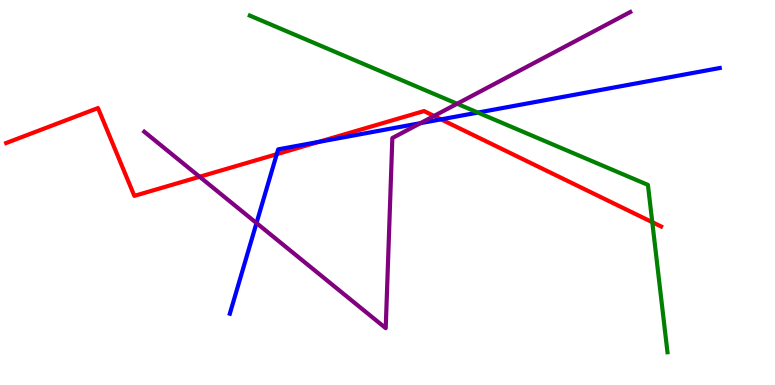[{'lines': ['blue', 'red'], 'intersections': [{'x': 3.57, 'y': 6.0}, {'x': 4.11, 'y': 6.31}, {'x': 5.69, 'y': 6.9}]}, {'lines': ['green', 'red'], 'intersections': [{'x': 8.42, 'y': 4.23}]}, {'lines': ['purple', 'red'], 'intersections': [{'x': 2.58, 'y': 5.41}, {'x': 5.6, 'y': 6.99}]}, {'lines': ['blue', 'green'], 'intersections': [{'x': 6.17, 'y': 7.08}]}, {'lines': ['blue', 'purple'], 'intersections': [{'x': 3.31, 'y': 4.21}, {'x': 5.43, 'y': 6.8}]}, {'lines': ['green', 'purple'], 'intersections': [{'x': 5.9, 'y': 7.31}]}]